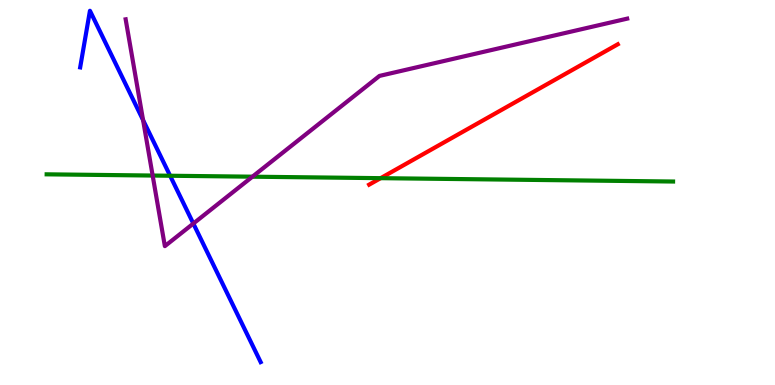[{'lines': ['blue', 'red'], 'intersections': []}, {'lines': ['green', 'red'], 'intersections': [{'x': 4.91, 'y': 5.37}]}, {'lines': ['purple', 'red'], 'intersections': []}, {'lines': ['blue', 'green'], 'intersections': [{'x': 2.2, 'y': 5.44}]}, {'lines': ['blue', 'purple'], 'intersections': [{'x': 1.85, 'y': 6.88}, {'x': 2.49, 'y': 4.19}]}, {'lines': ['green', 'purple'], 'intersections': [{'x': 1.97, 'y': 5.44}, {'x': 3.26, 'y': 5.41}]}]